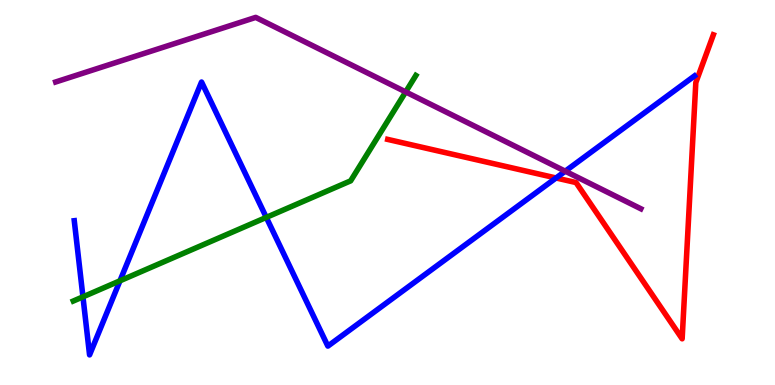[{'lines': ['blue', 'red'], 'intersections': [{'x': 7.17, 'y': 5.38}]}, {'lines': ['green', 'red'], 'intersections': []}, {'lines': ['purple', 'red'], 'intersections': []}, {'lines': ['blue', 'green'], 'intersections': [{'x': 1.07, 'y': 2.29}, {'x': 1.55, 'y': 2.71}, {'x': 3.44, 'y': 4.35}]}, {'lines': ['blue', 'purple'], 'intersections': [{'x': 7.29, 'y': 5.55}]}, {'lines': ['green', 'purple'], 'intersections': [{'x': 5.23, 'y': 7.61}]}]